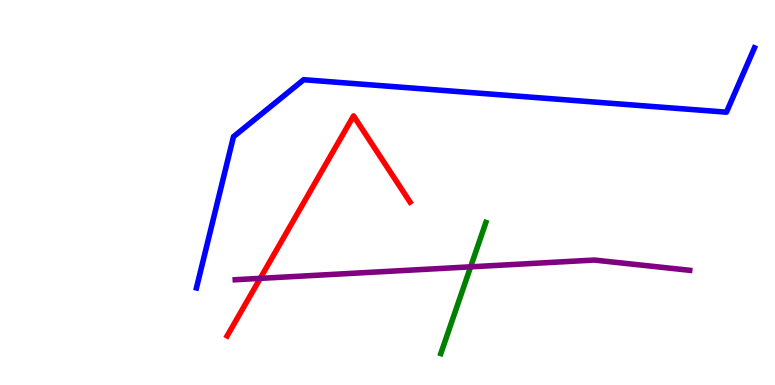[{'lines': ['blue', 'red'], 'intersections': []}, {'lines': ['green', 'red'], 'intersections': []}, {'lines': ['purple', 'red'], 'intersections': [{'x': 3.36, 'y': 2.77}]}, {'lines': ['blue', 'green'], 'intersections': []}, {'lines': ['blue', 'purple'], 'intersections': []}, {'lines': ['green', 'purple'], 'intersections': [{'x': 6.07, 'y': 3.07}]}]